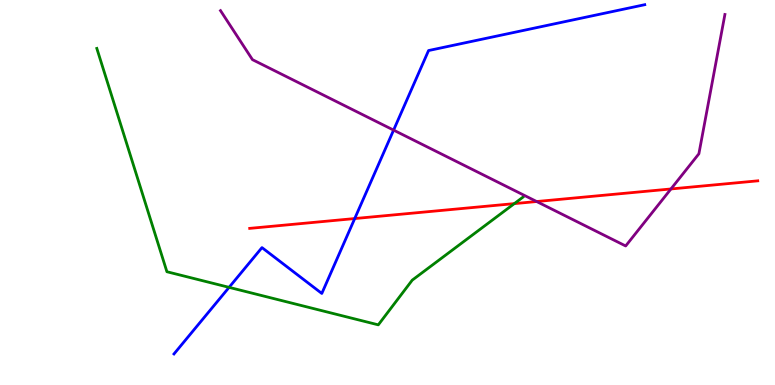[{'lines': ['blue', 'red'], 'intersections': [{'x': 4.58, 'y': 4.32}]}, {'lines': ['green', 'red'], 'intersections': [{'x': 6.64, 'y': 4.71}]}, {'lines': ['purple', 'red'], 'intersections': [{'x': 6.92, 'y': 4.77}, {'x': 8.66, 'y': 5.09}]}, {'lines': ['blue', 'green'], 'intersections': [{'x': 2.96, 'y': 2.54}]}, {'lines': ['blue', 'purple'], 'intersections': [{'x': 5.08, 'y': 6.62}]}, {'lines': ['green', 'purple'], 'intersections': []}]